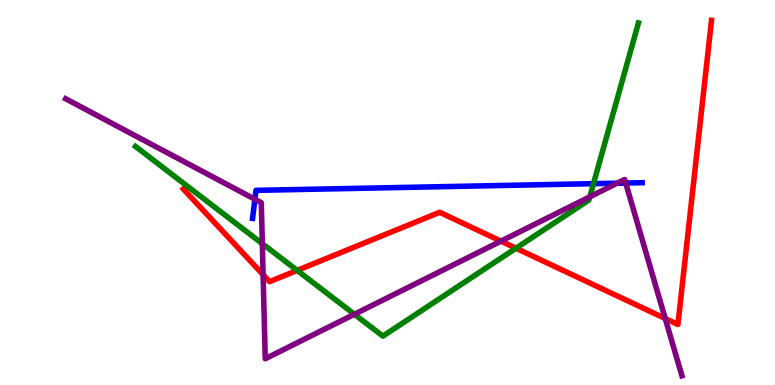[{'lines': ['blue', 'red'], 'intersections': []}, {'lines': ['green', 'red'], 'intersections': [{'x': 3.83, 'y': 2.98}, {'x': 6.66, 'y': 3.55}]}, {'lines': ['purple', 'red'], 'intersections': [{'x': 3.39, 'y': 2.87}, {'x': 6.46, 'y': 3.74}, {'x': 8.58, 'y': 1.73}]}, {'lines': ['blue', 'green'], 'intersections': [{'x': 7.66, 'y': 5.23}]}, {'lines': ['blue', 'purple'], 'intersections': [{'x': 3.29, 'y': 4.82}, {'x': 7.96, 'y': 5.24}, {'x': 8.07, 'y': 5.25}]}, {'lines': ['green', 'purple'], 'intersections': [{'x': 3.38, 'y': 3.67}, {'x': 4.57, 'y': 1.84}, {'x': 7.61, 'y': 4.89}]}]